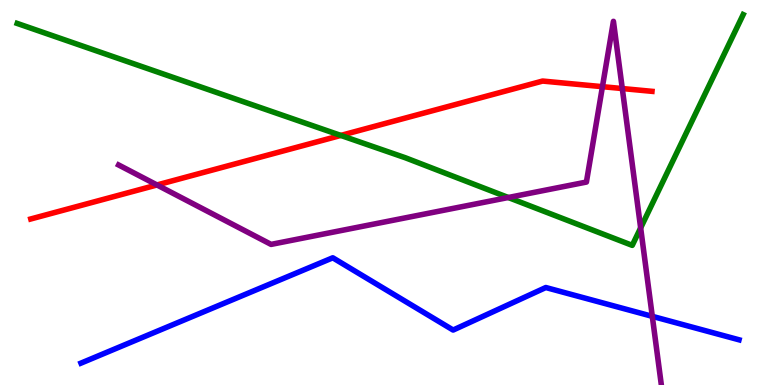[{'lines': ['blue', 'red'], 'intersections': []}, {'lines': ['green', 'red'], 'intersections': [{'x': 4.4, 'y': 6.48}]}, {'lines': ['purple', 'red'], 'intersections': [{'x': 2.03, 'y': 5.2}, {'x': 7.77, 'y': 7.75}, {'x': 8.03, 'y': 7.7}]}, {'lines': ['blue', 'green'], 'intersections': []}, {'lines': ['blue', 'purple'], 'intersections': [{'x': 8.42, 'y': 1.78}]}, {'lines': ['green', 'purple'], 'intersections': [{'x': 6.56, 'y': 4.87}, {'x': 8.27, 'y': 4.08}]}]